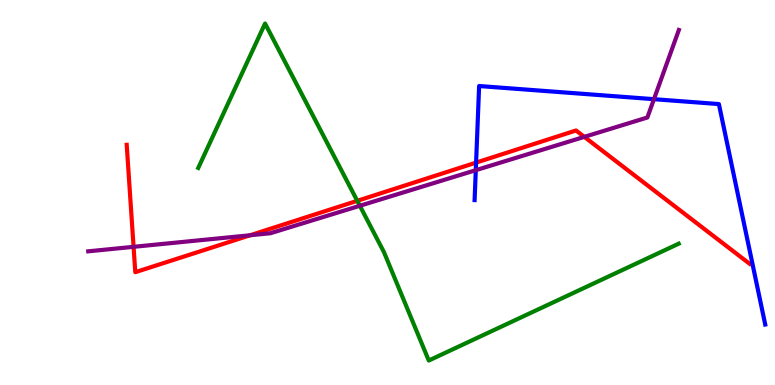[{'lines': ['blue', 'red'], 'intersections': [{'x': 6.14, 'y': 5.78}]}, {'lines': ['green', 'red'], 'intersections': [{'x': 4.61, 'y': 4.78}]}, {'lines': ['purple', 'red'], 'intersections': [{'x': 1.72, 'y': 3.59}, {'x': 3.23, 'y': 3.89}, {'x': 7.54, 'y': 6.45}]}, {'lines': ['blue', 'green'], 'intersections': []}, {'lines': ['blue', 'purple'], 'intersections': [{'x': 6.14, 'y': 5.58}, {'x': 8.44, 'y': 7.42}]}, {'lines': ['green', 'purple'], 'intersections': [{'x': 4.64, 'y': 4.66}]}]